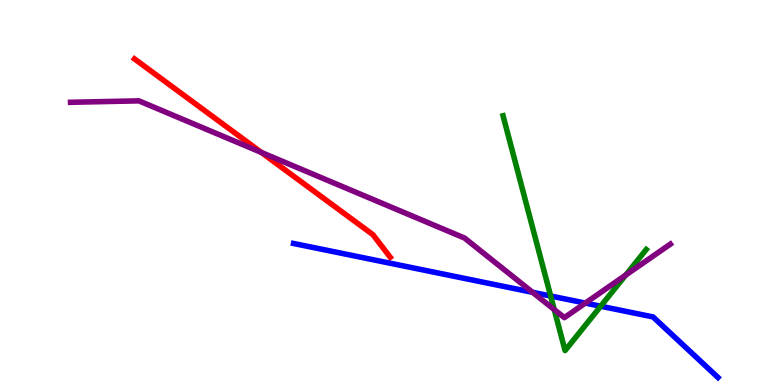[{'lines': ['blue', 'red'], 'intersections': []}, {'lines': ['green', 'red'], 'intersections': []}, {'lines': ['purple', 'red'], 'intersections': [{'x': 3.37, 'y': 6.04}]}, {'lines': ['blue', 'green'], 'intersections': [{'x': 7.11, 'y': 2.31}, {'x': 7.75, 'y': 2.05}]}, {'lines': ['blue', 'purple'], 'intersections': [{'x': 6.87, 'y': 2.41}, {'x': 7.55, 'y': 2.13}]}, {'lines': ['green', 'purple'], 'intersections': [{'x': 7.15, 'y': 1.96}, {'x': 8.07, 'y': 2.85}]}]